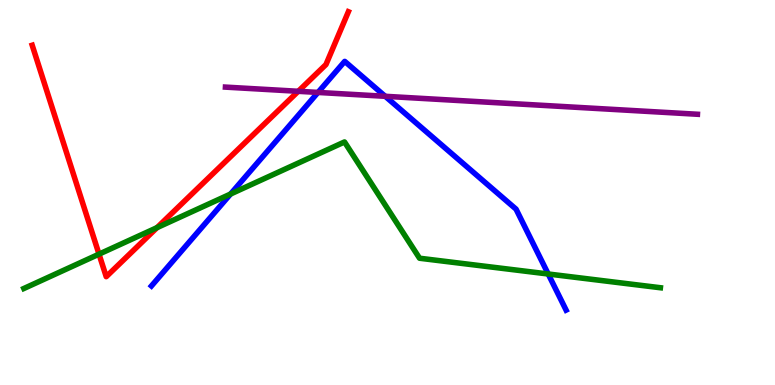[{'lines': ['blue', 'red'], 'intersections': []}, {'lines': ['green', 'red'], 'intersections': [{'x': 1.28, 'y': 3.4}, {'x': 2.03, 'y': 4.09}]}, {'lines': ['purple', 'red'], 'intersections': [{'x': 3.85, 'y': 7.63}]}, {'lines': ['blue', 'green'], 'intersections': [{'x': 2.97, 'y': 4.96}, {'x': 7.07, 'y': 2.88}]}, {'lines': ['blue', 'purple'], 'intersections': [{'x': 4.1, 'y': 7.6}, {'x': 4.97, 'y': 7.5}]}, {'lines': ['green', 'purple'], 'intersections': []}]